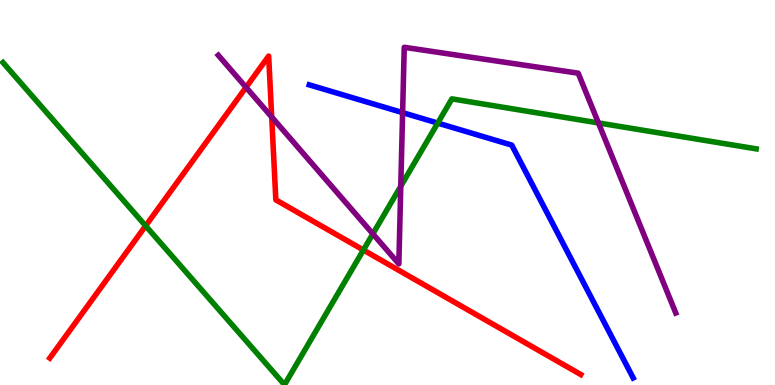[{'lines': ['blue', 'red'], 'intersections': []}, {'lines': ['green', 'red'], 'intersections': [{'x': 1.88, 'y': 4.13}, {'x': 4.69, 'y': 3.51}]}, {'lines': ['purple', 'red'], 'intersections': [{'x': 3.17, 'y': 7.73}, {'x': 3.51, 'y': 6.96}]}, {'lines': ['blue', 'green'], 'intersections': [{'x': 5.65, 'y': 6.8}]}, {'lines': ['blue', 'purple'], 'intersections': [{'x': 5.19, 'y': 7.07}]}, {'lines': ['green', 'purple'], 'intersections': [{'x': 4.81, 'y': 3.93}, {'x': 5.17, 'y': 5.16}, {'x': 7.72, 'y': 6.81}]}]